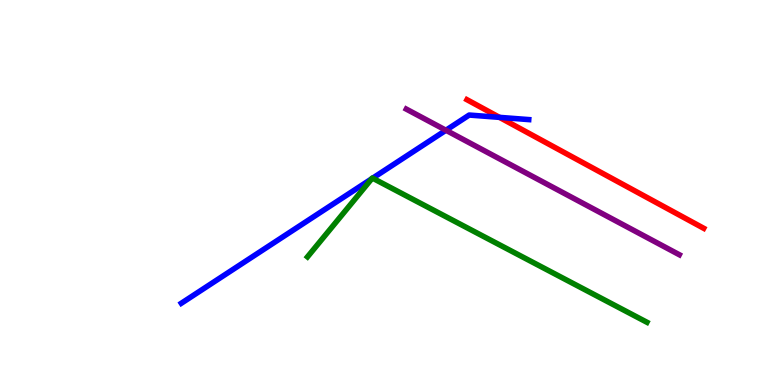[{'lines': ['blue', 'red'], 'intersections': [{'x': 6.44, 'y': 6.95}]}, {'lines': ['green', 'red'], 'intersections': []}, {'lines': ['purple', 'red'], 'intersections': []}, {'lines': ['blue', 'green'], 'intersections': [{'x': 4.8, 'y': 5.36}, {'x': 4.81, 'y': 5.37}]}, {'lines': ['blue', 'purple'], 'intersections': [{'x': 5.75, 'y': 6.62}]}, {'lines': ['green', 'purple'], 'intersections': []}]